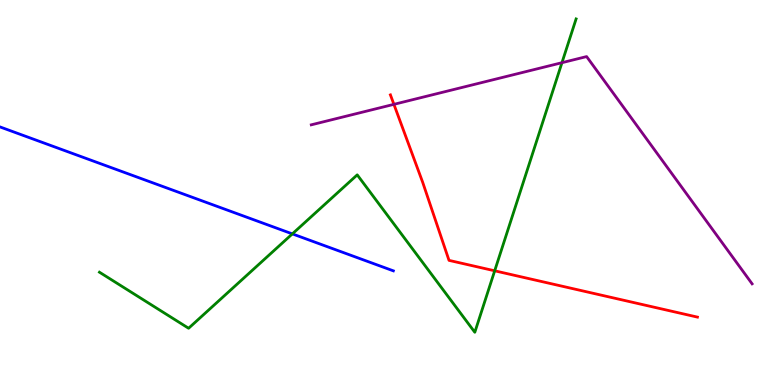[{'lines': ['blue', 'red'], 'intersections': []}, {'lines': ['green', 'red'], 'intersections': [{'x': 6.38, 'y': 2.97}]}, {'lines': ['purple', 'red'], 'intersections': [{'x': 5.08, 'y': 7.29}]}, {'lines': ['blue', 'green'], 'intersections': [{'x': 3.77, 'y': 3.93}]}, {'lines': ['blue', 'purple'], 'intersections': []}, {'lines': ['green', 'purple'], 'intersections': [{'x': 7.25, 'y': 8.37}]}]